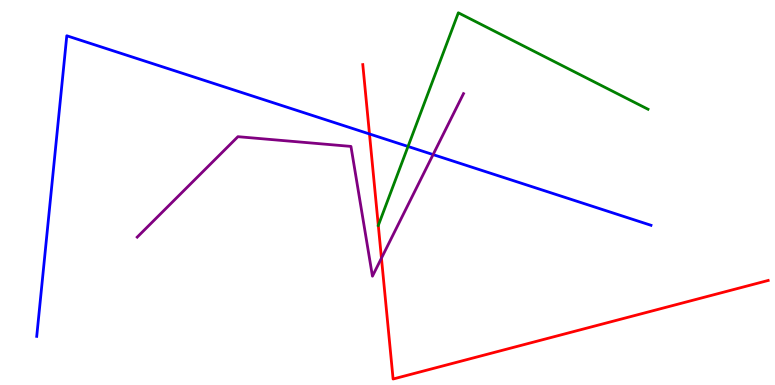[{'lines': ['blue', 'red'], 'intersections': [{'x': 4.77, 'y': 6.52}]}, {'lines': ['green', 'red'], 'intersections': []}, {'lines': ['purple', 'red'], 'intersections': [{'x': 4.92, 'y': 3.3}]}, {'lines': ['blue', 'green'], 'intersections': [{'x': 5.26, 'y': 6.2}]}, {'lines': ['blue', 'purple'], 'intersections': [{'x': 5.59, 'y': 5.98}]}, {'lines': ['green', 'purple'], 'intersections': []}]